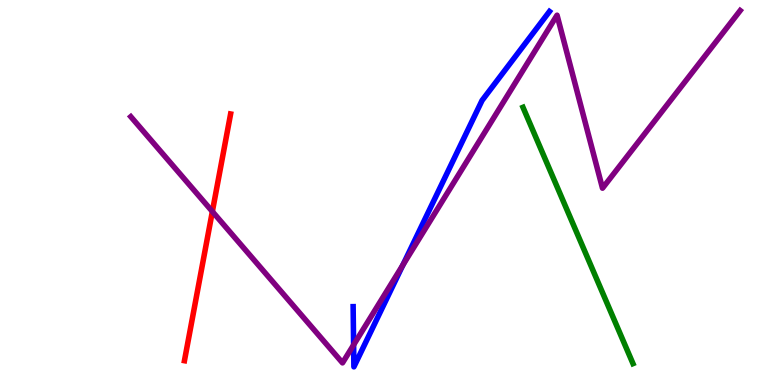[{'lines': ['blue', 'red'], 'intersections': []}, {'lines': ['green', 'red'], 'intersections': []}, {'lines': ['purple', 'red'], 'intersections': [{'x': 2.74, 'y': 4.51}]}, {'lines': ['blue', 'green'], 'intersections': []}, {'lines': ['blue', 'purple'], 'intersections': [{'x': 4.56, 'y': 1.04}, {'x': 5.2, 'y': 3.11}]}, {'lines': ['green', 'purple'], 'intersections': []}]